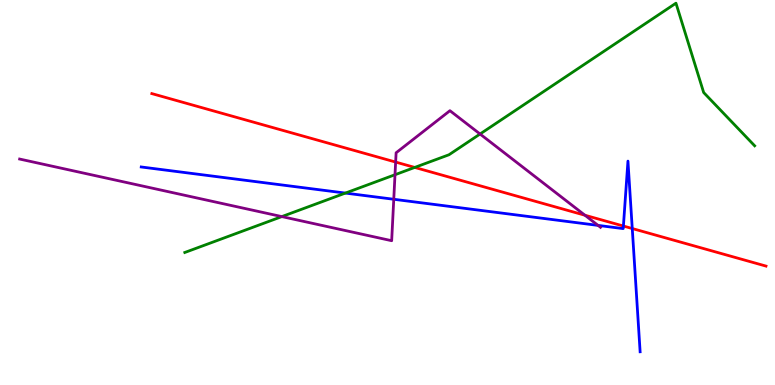[{'lines': ['blue', 'red'], 'intersections': [{'x': 8.04, 'y': 4.13}, {'x': 8.16, 'y': 4.06}]}, {'lines': ['green', 'red'], 'intersections': [{'x': 5.35, 'y': 5.65}]}, {'lines': ['purple', 'red'], 'intersections': [{'x': 5.11, 'y': 5.79}, {'x': 7.55, 'y': 4.41}]}, {'lines': ['blue', 'green'], 'intersections': [{'x': 4.46, 'y': 4.98}]}, {'lines': ['blue', 'purple'], 'intersections': [{'x': 5.08, 'y': 4.82}, {'x': 7.72, 'y': 4.15}]}, {'lines': ['green', 'purple'], 'intersections': [{'x': 3.64, 'y': 4.37}, {'x': 5.1, 'y': 5.46}, {'x': 6.19, 'y': 6.52}]}]